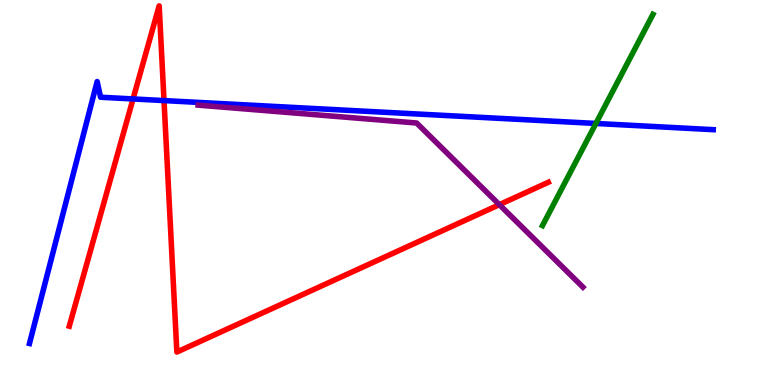[{'lines': ['blue', 'red'], 'intersections': [{'x': 1.72, 'y': 7.43}, {'x': 2.12, 'y': 7.39}]}, {'lines': ['green', 'red'], 'intersections': []}, {'lines': ['purple', 'red'], 'intersections': [{'x': 6.44, 'y': 4.68}]}, {'lines': ['blue', 'green'], 'intersections': [{'x': 7.69, 'y': 6.79}]}, {'lines': ['blue', 'purple'], 'intersections': []}, {'lines': ['green', 'purple'], 'intersections': []}]